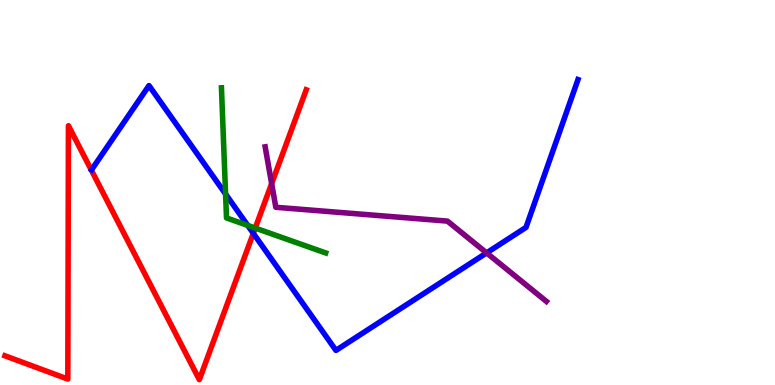[{'lines': ['blue', 'red'], 'intersections': [{'x': 3.27, 'y': 3.94}]}, {'lines': ['green', 'red'], 'intersections': [{'x': 3.29, 'y': 4.08}]}, {'lines': ['purple', 'red'], 'intersections': [{'x': 3.51, 'y': 5.23}]}, {'lines': ['blue', 'green'], 'intersections': [{'x': 2.91, 'y': 4.96}, {'x': 3.2, 'y': 4.15}]}, {'lines': ['blue', 'purple'], 'intersections': [{'x': 6.28, 'y': 3.43}]}, {'lines': ['green', 'purple'], 'intersections': []}]